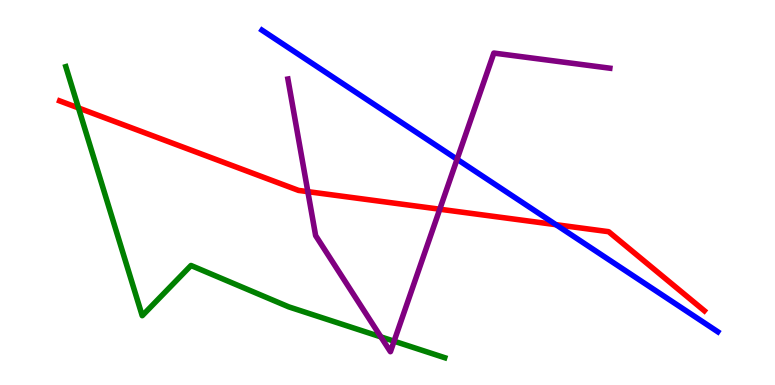[{'lines': ['blue', 'red'], 'intersections': [{'x': 7.17, 'y': 4.16}]}, {'lines': ['green', 'red'], 'intersections': [{'x': 1.01, 'y': 7.2}]}, {'lines': ['purple', 'red'], 'intersections': [{'x': 3.97, 'y': 5.02}, {'x': 5.67, 'y': 4.57}]}, {'lines': ['blue', 'green'], 'intersections': []}, {'lines': ['blue', 'purple'], 'intersections': [{'x': 5.9, 'y': 5.86}]}, {'lines': ['green', 'purple'], 'intersections': [{'x': 4.91, 'y': 1.25}, {'x': 5.08, 'y': 1.14}]}]